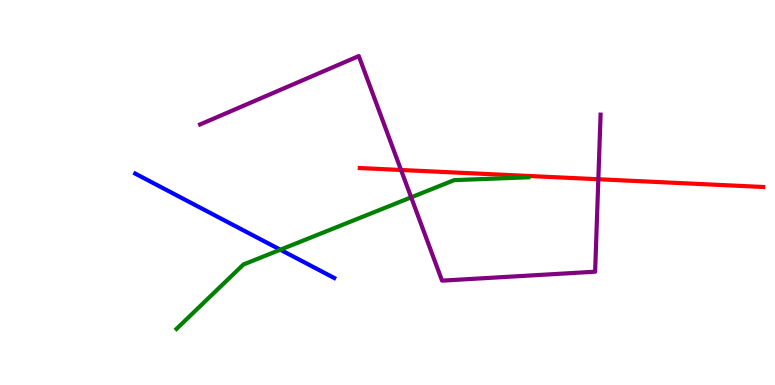[{'lines': ['blue', 'red'], 'intersections': []}, {'lines': ['green', 'red'], 'intersections': []}, {'lines': ['purple', 'red'], 'intersections': [{'x': 5.17, 'y': 5.58}, {'x': 7.72, 'y': 5.34}]}, {'lines': ['blue', 'green'], 'intersections': [{'x': 3.62, 'y': 3.51}]}, {'lines': ['blue', 'purple'], 'intersections': []}, {'lines': ['green', 'purple'], 'intersections': [{'x': 5.31, 'y': 4.87}]}]